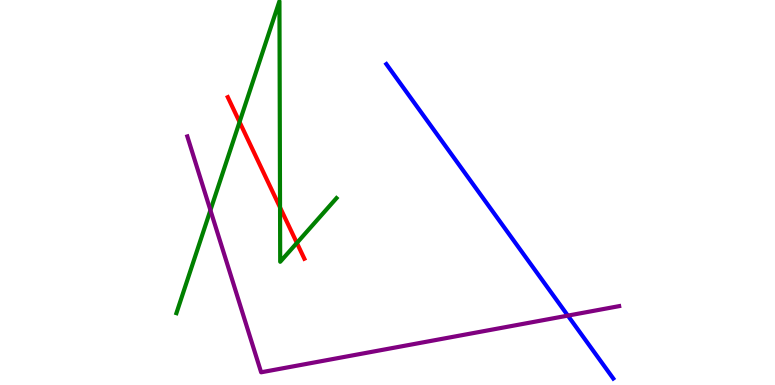[{'lines': ['blue', 'red'], 'intersections': []}, {'lines': ['green', 'red'], 'intersections': [{'x': 3.09, 'y': 6.83}, {'x': 3.61, 'y': 4.61}, {'x': 3.83, 'y': 3.69}]}, {'lines': ['purple', 'red'], 'intersections': []}, {'lines': ['blue', 'green'], 'intersections': []}, {'lines': ['blue', 'purple'], 'intersections': [{'x': 7.33, 'y': 1.8}]}, {'lines': ['green', 'purple'], 'intersections': [{'x': 2.72, 'y': 4.54}]}]